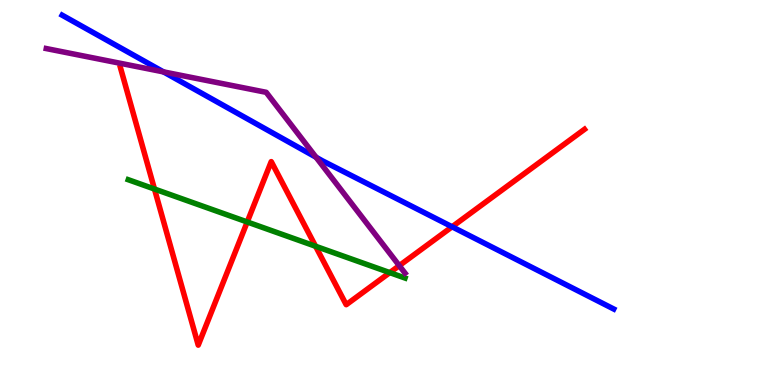[{'lines': ['blue', 'red'], 'intersections': [{'x': 5.83, 'y': 4.11}]}, {'lines': ['green', 'red'], 'intersections': [{'x': 1.99, 'y': 5.09}, {'x': 3.19, 'y': 4.23}, {'x': 4.07, 'y': 3.6}, {'x': 5.03, 'y': 2.92}]}, {'lines': ['purple', 'red'], 'intersections': [{'x': 5.15, 'y': 3.1}]}, {'lines': ['blue', 'green'], 'intersections': []}, {'lines': ['blue', 'purple'], 'intersections': [{'x': 2.11, 'y': 8.13}, {'x': 4.08, 'y': 5.92}]}, {'lines': ['green', 'purple'], 'intersections': []}]